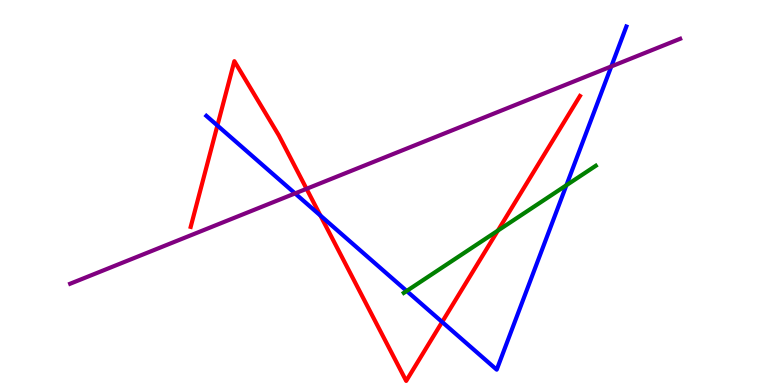[{'lines': ['blue', 'red'], 'intersections': [{'x': 2.81, 'y': 6.74}, {'x': 4.13, 'y': 4.4}, {'x': 5.7, 'y': 1.64}]}, {'lines': ['green', 'red'], 'intersections': [{'x': 6.42, 'y': 4.01}]}, {'lines': ['purple', 'red'], 'intersections': [{'x': 3.96, 'y': 5.1}]}, {'lines': ['blue', 'green'], 'intersections': [{'x': 5.25, 'y': 2.44}, {'x': 7.31, 'y': 5.19}]}, {'lines': ['blue', 'purple'], 'intersections': [{'x': 3.81, 'y': 4.98}, {'x': 7.89, 'y': 8.27}]}, {'lines': ['green', 'purple'], 'intersections': []}]